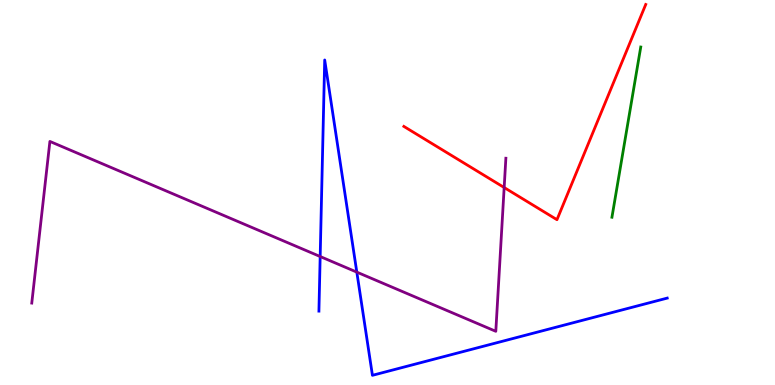[{'lines': ['blue', 'red'], 'intersections': []}, {'lines': ['green', 'red'], 'intersections': []}, {'lines': ['purple', 'red'], 'intersections': [{'x': 6.51, 'y': 5.13}]}, {'lines': ['blue', 'green'], 'intersections': []}, {'lines': ['blue', 'purple'], 'intersections': [{'x': 4.13, 'y': 3.34}, {'x': 4.6, 'y': 2.93}]}, {'lines': ['green', 'purple'], 'intersections': []}]